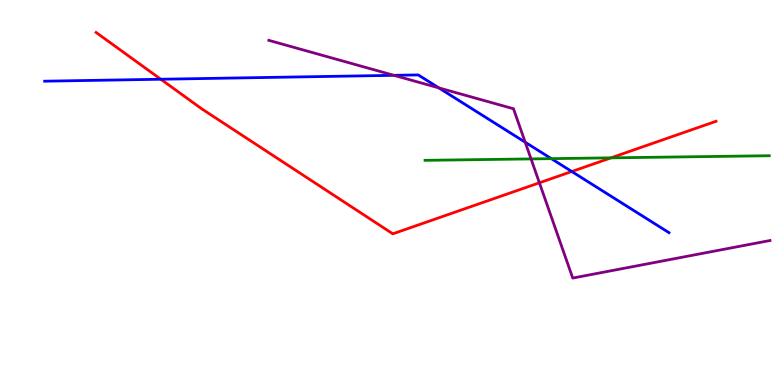[{'lines': ['blue', 'red'], 'intersections': [{'x': 2.07, 'y': 7.94}, {'x': 7.38, 'y': 5.55}]}, {'lines': ['green', 'red'], 'intersections': [{'x': 7.88, 'y': 5.9}]}, {'lines': ['purple', 'red'], 'intersections': [{'x': 6.96, 'y': 5.25}]}, {'lines': ['blue', 'green'], 'intersections': [{'x': 7.11, 'y': 5.88}]}, {'lines': ['blue', 'purple'], 'intersections': [{'x': 5.08, 'y': 8.04}, {'x': 5.66, 'y': 7.72}, {'x': 6.78, 'y': 6.31}]}, {'lines': ['green', 'purple'], 'intersections': [{'x': 6.85, 'y': 5.87}]}]